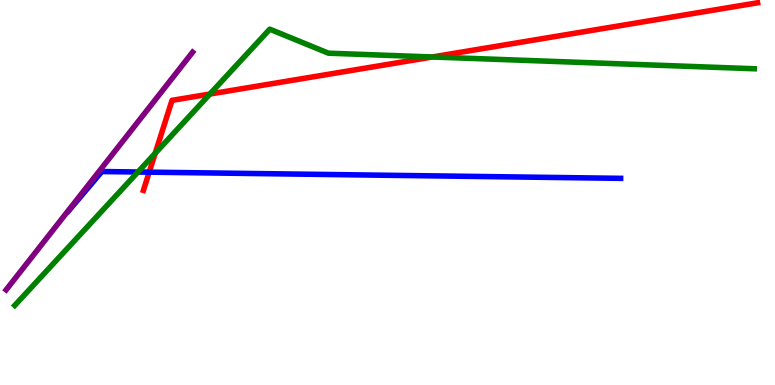[{'lines': ['blue', 'red'], 'intersections': [{'x': 1.93, 'y': 5.53}]}, {'lines': ['green', 'red'], 'intersections': [{'x': 2.0, 'y': 6.02}, {'x': 2.71, 'y': 7.56}, {'x': 5.58, 'y': 8.52}]}, {'lines': ['purple', 'red'], 'intersections': []}, {'lines': ['blue', 'green'], 'intersections': [{'x': 1.78, 'y': 5.53}]}, {'lines': ['blue', 'purple'], 'intersections': []}, {'lines': ['green', 'purple'], 'intersections': []}]